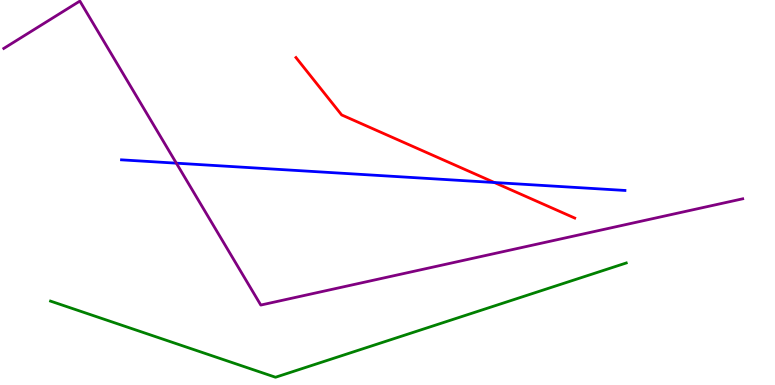[{'lines': ['blue', 'red'], 'intersections': [{'x': 6.38, 'y': 5.26}]}, {'lines': ['green', 'red'], 'intersections': []}, {'lines': ['purple', 'red'], 'intersections': []}, {'lines': ['blue', 'green'], 'intersections': []}, {'lines': ['blue', 'purple'], 'intersections': [{'x': 2.28, 'y': 5.76}]}, {'lines': ['green', 'purple'], 'intersections': []}]